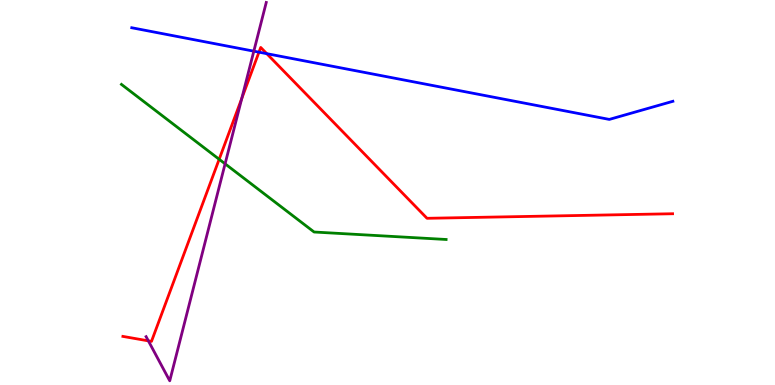[{'lines': ['blue', 'red'], 'intersections': [{'x': 3.34, 'y': 8.65}, {'x': 3.44, 'y': 8.61}]}, {'lines': ['green', 'red'], 'intersections': [{'x': 2.83, 'y': 5.86}]}, {'lines': ['purple', 'red'], 'intersections': [{'x': 1.91, 'y': 1.15}, {'x': 3.12, 'y': 7.44}]}, {'lines': ['blue', 'green'], 'intersections': []}, {'lines': ['blue', 'purple'], 'intersections': [{'x': 3.28, 'y': 8.67}]}, {'lines': ['green', 'purple'], 'intersections': [{'x': 2.9, 'y': 5.74}]}]